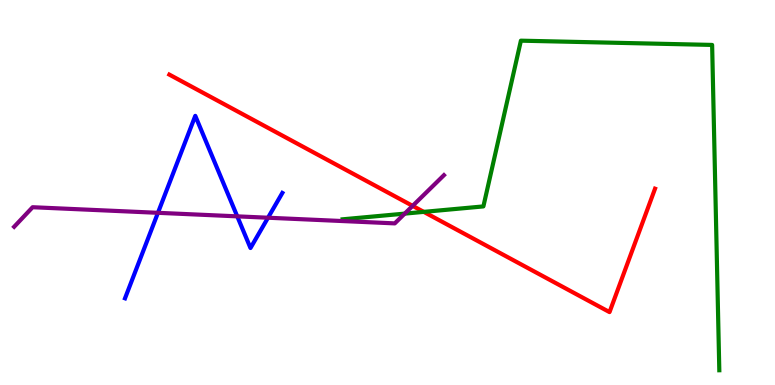[{'lines': ['blue', 'red'], 'intersections': []}, {'lines': ['green', 'red'], 'intersections': [{'x': 5.47, 'y': 4.5}]}, {'lines': ['purple', 'red'], 'intersections': [{'x': 5.32, 'y': 4.65}]}, {'lines': ['blue', 'green'], 'intersections': []}, {'lines': ['blue', 'purple'], 'intersections': [{'x': 2.04, 'y': 4.47}, {'x': 3.06, 'y': 4.38}, {'x': 3.46, 'y': 4.34}]}, {'lines': ['green', 'purple'], 'intersections': [{'x': 5.22, 'y': 4.45}]}]